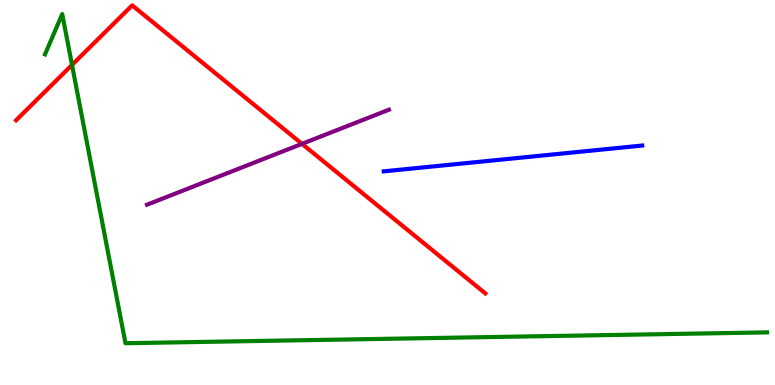[{'lines': ['blue', 'red'], 'intersections': []}, {'lines': ['green', 'red'], 'intersections': [{'x': 0.929, 'y': 8.31}]}, {'lines': ['purple', 'red'], 'intersections': [{'x': 3.9, 'y': 6.26}]}, {'lines': ['blue', 'green'], 'intersections': []}, {'lines': ['blue', 'purple'], 'intersections': []}, {'lines': ['green', 'purple'], 'intersections': []}]